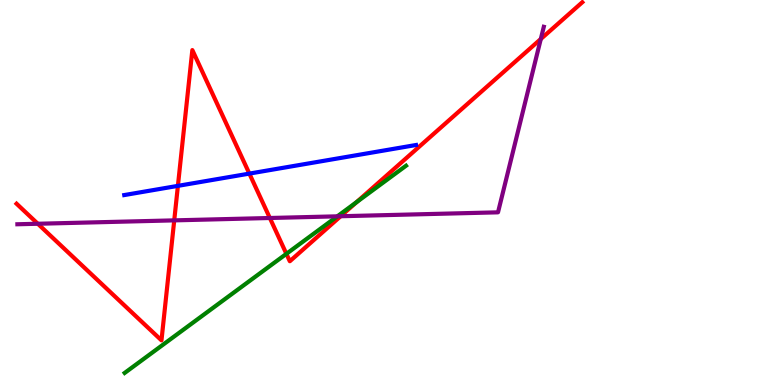[{'lines': ['blue', 'red'], 'intersections': [{'x': 2.3, 'y': 5.17}, {'x': 3.22, 'y': 5.49}]}, {'lines': ['green', 'red'], 'intersections': [{'x': 3.7, 'y': 3.41}, {'x': 4.6, 'y': 4.75}]}, {'lines': ['purple', 'red'], 'intersections': [{'x': 0.488, 'y': 4.19}, {'x': 2.25, 'y': 4.28}, {'x': 3.48, 'y': 4.34}, {'x': 4.4, 'y': 4.38}, {'x': 6.98, 'y': 8.99}]}, {'lines': ['blue', 'green'], 'intersections': []}, {'lines': ['blue', 'purple'], 'intersections': []}, {'lines': ['green', 'purple'], 'intersections': [{'x': 4.35, 'y': 4.38}]}]